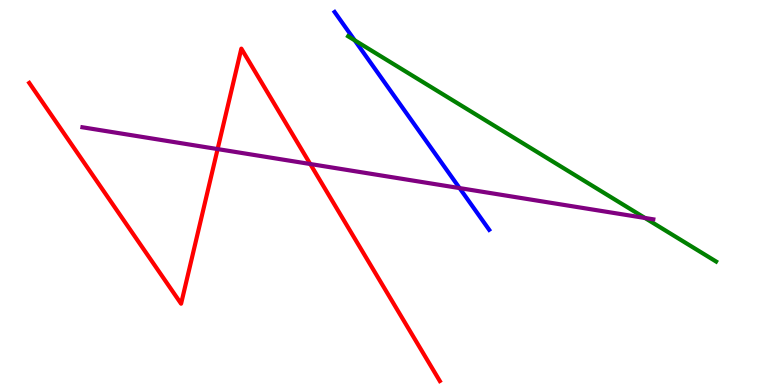[{'lines': ['blue', 'red'], 'intersections': []}, {'lines': ['green', 'red'], 'intersections': []}, {'lines': ['purple', 'red'], 'intersections': [{'x': 2.81, 'y': 6.13}, {'x': 4.0, 'y': 5.74}]}, {'lines': ['blue', 'green'], 'intersections': [{'x': 4.58, 'y': 8.95}]}, {'lines': ['blue', 'purple'], 'intersections': [{'x': 5.93, 'y': 5.11}]}, {'lines': ['green', 'purple'], 'intersections': [{'x': 8.32, 'y': 4.34}]}]